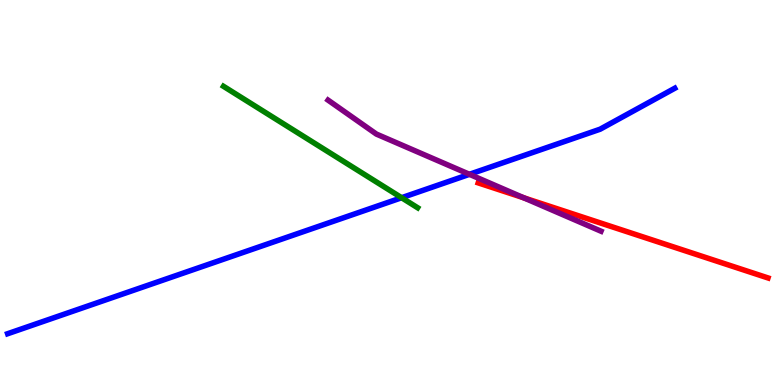[{'lines': ['blue', 'red'], 'intersections': []}, {'lines': ['green', 'red'], 'intersections': []}, {'lines': ['purple', 'red'], 'intersections': [{'x': 6.76, 'y': 4.86}]}, {'lines': ['blue', 'green'], 'intersections': [{'x': 5.18, 'y': 4.86}]}, {'lines': ['blue', 'purple'], 'intersections': [{'x': 6.06, 'y': 5.47}]}, {'lines': ['green', 'purple'], 'intersections': []}]